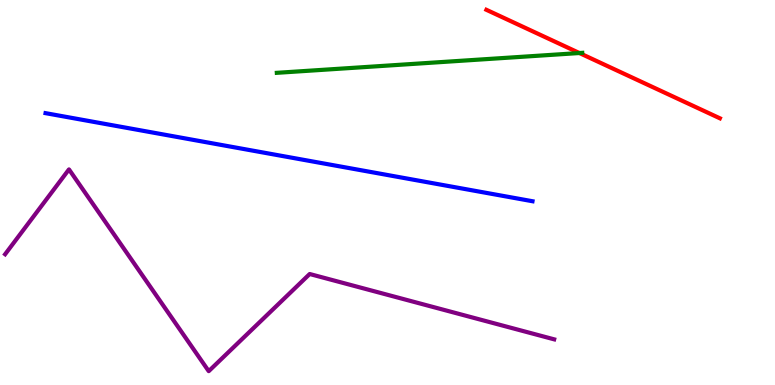[{'lines': ['blue', 'red'], 'intersections': []}, {'lines': ['green', 'red'], 'intersections': [{'x': 7.48, 'y': 8.62}]}, {'lines': ['purple', 'red'], 'intersections': []}, {'lines': ['blue', 'green'], 'intersections': []}, {'lines': ['blue', 'purple'], 'intersections': []}, {'lines': ['green', 'purple'], 'intersections': []}]